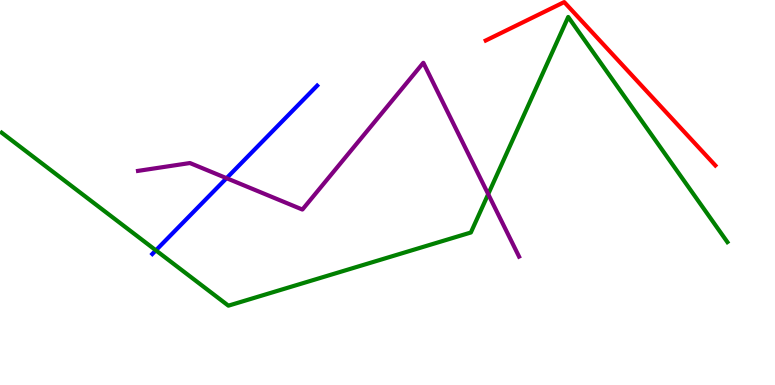[{'lines': ['blue', 'red'], 'intersections': []}, {'lines': ['green', 'red'], 'intersections': []}, {'lines': ['purple', 'red'], 'intersections': []}, {'lines': ['blue', 'green'], 'intersections': [{'x': 2.01, 'y': 3.5}]}, {'lines': ['blue', 'purple'], 'intersections': [{'x': 2.92, 'y': 5.37}]}, {'lines': ['green', 'purple'], 'intersections': [{'x': 6.3, 'y': 4.96}]}]